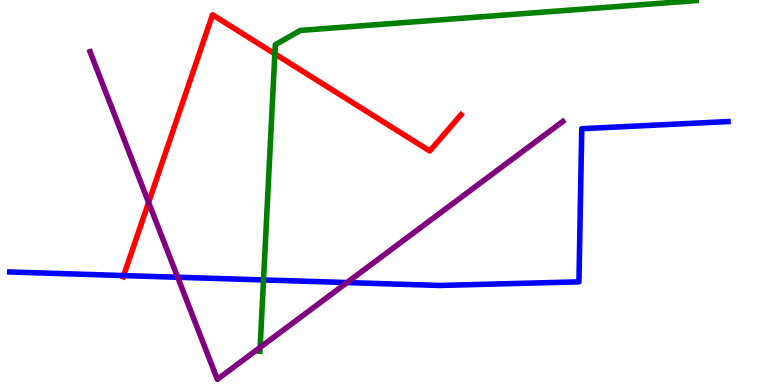[{'lines': ['blue', 'red'], 'intersections': [{'x': 1.6, 'y': 2.84}]}, {'lines': ['green', 'red'], 'intersections': [{'x': 3.55, 'y': 8.6}]}, {'lines': ['purple', 'red'], 'intersections': [{'x': 1.92, 'y': 4.74}]}, {'lines': ['blue', 'green'], 'intersections': [{'x': 3.4, 'y': 2.73}]}, {'lines': ['blue', 'purple'], 'intersections': [{'x': 2.29, 'y': 2.8}, {'x': 4.48, 'y': 2.66}]}, {'lines': ['green', 'purple'], 'intersections': [{'x': 3.36, 'y': 0.976}]}]